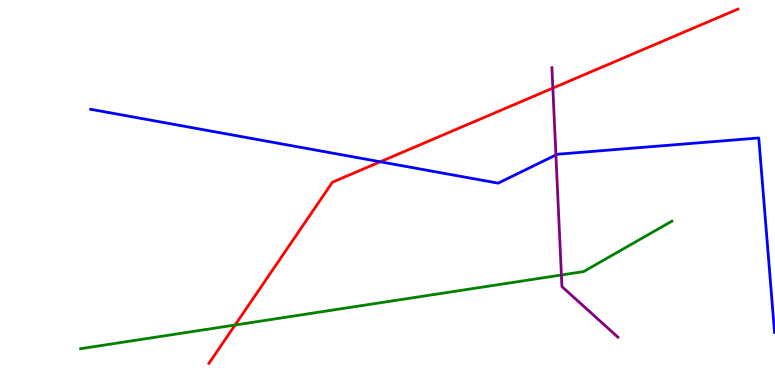[{'lines': ['blue', 'red'], 'intersections': [{'x': 4.91, 'y': 5.8}]}, {'lines': ['green', 'red'], 'intersections': [{'x': 3.03, 'y': 1.56}]}, {'lines': ['purple', 'red'], 'intersections': [{'x': 7.13, 'y': 7.71}]}, {'lines': ['blue', 'green'], 'intersections': []}, {'lines': ['blue', 'purple'], 'intersections': [{'x': 7.17, 'y': 5.98}]}, {'lines': ['green', 'purple'], 'intersections': [{'x': 7.24, 'y': 2.86}]}]